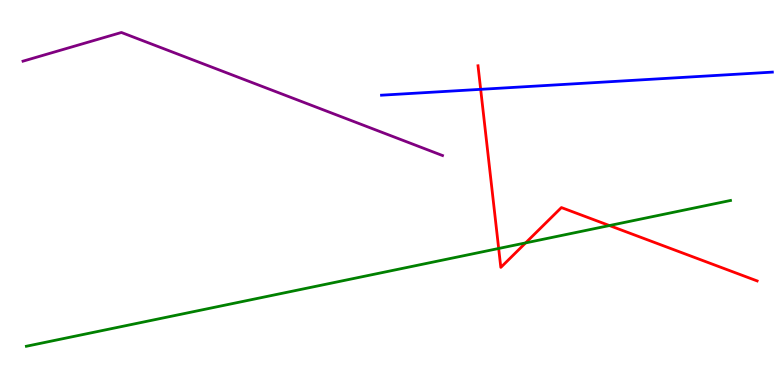[{'lines': ['blue', 'red'], 'intersections': [{'x': 6.2, 'y': 7.68}]}, {'lines': ['green', 'red'], 'intersections': [{'x': 6.43, 'y': 3.55}, {'x': 6.78, 'y': 3.69}, {'x': 7.86, 'y': 4.14}]}, {'lines': ['purple', 'red'], 'intersections': []}, {'lines': ['blue', 'green'], 'intersections': []}, {'lines': ['blue', 'purple'], 'intersections': []}, {'lines': ['green', 'purple'], 'intersections': []}]